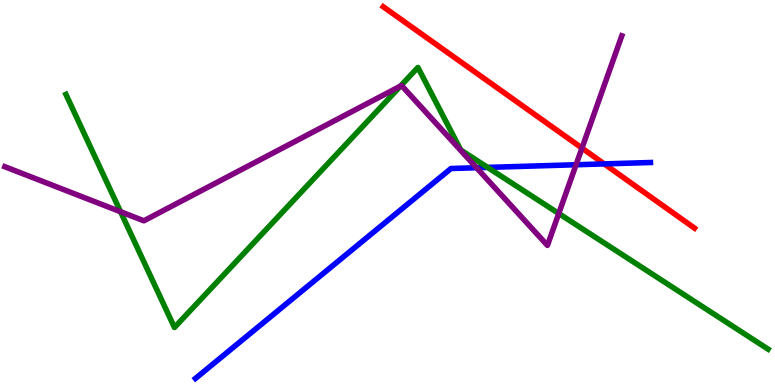[{'lines': ['blue', 'red'], 'intersections': [{'x': 7.8, 'y': 5.74}]}, {'lines': ['green', 'red'], 'intersections': []}, {'lines': ['purple', 'red'], 'intersections': [{'x': 7.51, 'y': 6.15}]}, {'lines': ['blue', 'green'], 'intersections': [{'x': 6.29, 'y': 5.65}]}, {'lines': ['blue', 'purple'], 'intersections': [{'x': 6.15, 'y': 5.64}, {'x': 7.43, 'y': 5.72}]}, {'lines': ['green', 'purple'], 'intersections': [{'x': 1.56, 'y': 4.5}, {'x': 5.17, 'y': 7.76}, {'x': 7.21, 'y': 4.45}]}]